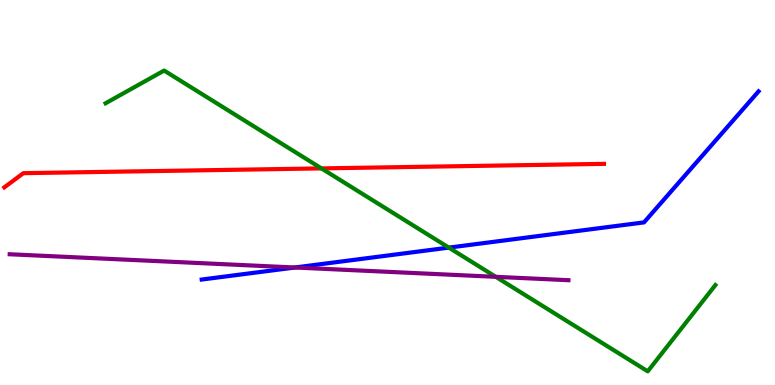[{'lines': ['blue', 'red'], 'intersections': []}, {'lines': ['green', 'red'], 'intersections': [{'x': 4.15, 'y': 5.63}]}, {'lines': ['purple', 'red'], 'intersections': []}, {'lines': ['blue', 'green'], 'intersections': [{'x': 5.79, 'y': 3.57}]}, {'lines': ['blue', 'purple'], 'intersections': [{'x': 3.81, 'y': 3.05}]}, {'lines': ['green', 'purple'], 'intersections': [{'x': 6.4, 'y': 2.81}]}]